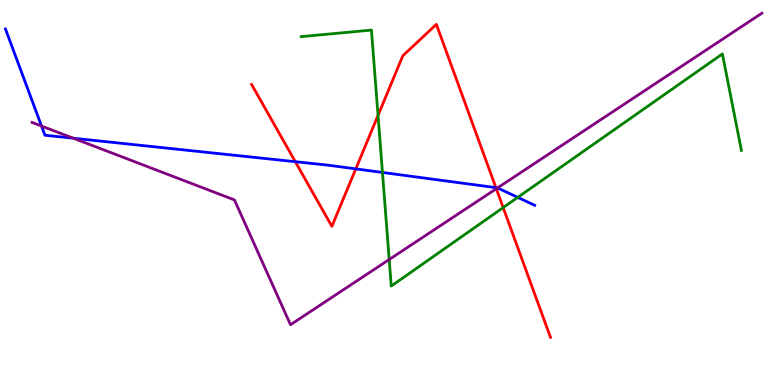[{'lines': ['blue', 'red'], 'intersections': [{'x': 3.81, 'y': 5.8}, {'x': 4.59, 'y': 5.61}, {'x': 6.4, 'y': 5.13}]}, {'lines': ['green', 'red'], 'intersections': [{'x': 4.88, 'y': 7.0}, {'x': 6.49, 'y': 4.61}]}, {'lines': ['purple', 'red'], 'intersections': [{'x': 6.4, 'y': 5.1}]}, {'lines': ['blue', 'green'], 'intersections': [{'x': 4.93, 'y': 5.52}, {'x': 6.68, 'y': 4.87}]}, {'lines': ['blue', 'purple'], 'intersections': [{'x': 0.536, 'y': 6.73}, {'x': 0.947, 'y': 6.41}, {'x': 6.42, 'y': 5.12}]}, {'lines': ['green', 'purple'], 'intersections': [{'x': 5.02, 'y': 3.26}]}]